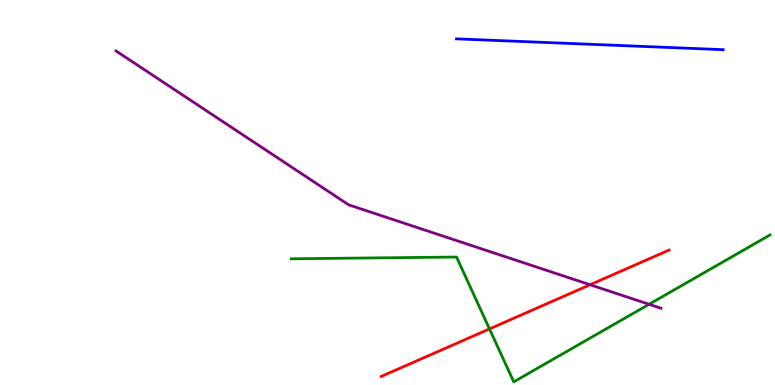[{'lines': ['blue', 'red'], 'intersections': []}, {'lines': ['green', 'red'], 'intersections': [{'x': 6.32, 'y': 1.46}]}, {'lines': ['purple', 'red'], 'intersections': [{'x': 7.61, 'y': 2.6}]}, {'lines': ['blue', 'green'], 'intersections': []}, {'lines': ['blue', 'purple'], 'intersections': []}, {'lines': ['green', 'purple'], 'intersections': [{'x': 8.38, 'y': 2.1}]}]